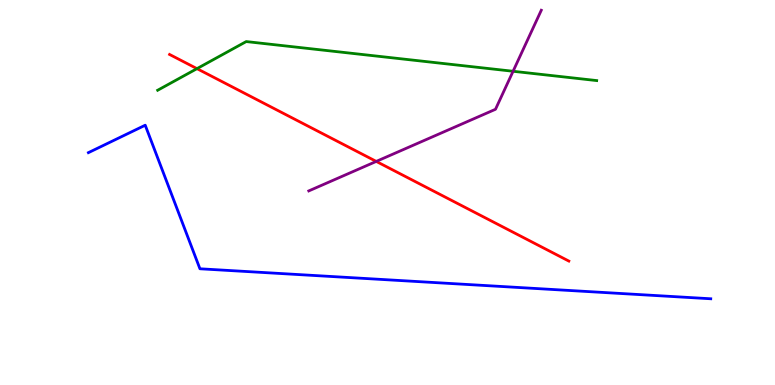[{'lines': ['blue', 'red'], 'intersections': []}, {'lines': ['green', 'red'], 'intersections': [{'x': 2.54, 'y': 8.22}]}, {'lines': ['purple', 'red'], 'intersections': [{'x': 4.85, 'y': 5.81}]}, {'lines': ['blue', 'green'], 'intersections': []}, {'lines': ['blue', 'purple'], 'intersections': []}, {'lines': ['green', 'purple'], 'intersections': [{'x': 6.62, 'y': 8.15}]}]